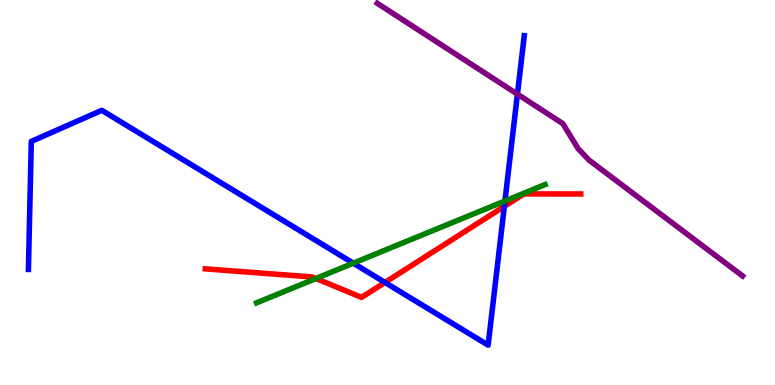[{'lines': ['blue', 'red'], 'intersections': [{'x': 4.97, 'y': 2.66}, {'x': 6.51, 'y': 4.64}]}, {'lines': ['green', 'red'], 'intersections': [{'x': 4.08, 'y': 2.77}]}, {'lines': ['purple', 'red'], 'intersections': []}, {'lines': ['blue', 'green'], 'intersections': [{'x': 4.56, 'y': 3.16}, {'x': 6.52, 'y': 4.78}]}, {'lines': ['blue', 'purple'], 'intersections': [{'x': 6.68, 'y': 7.55}]}, {'lines': ['green', 'purple'], 'intersections': []}]